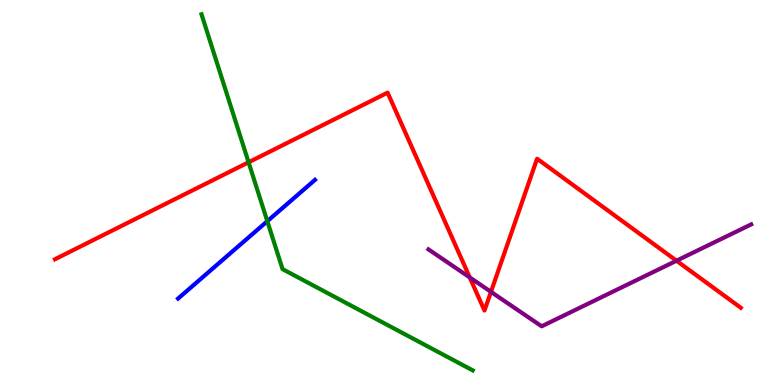[{'lines': ['blue', 'red'], 'intersections': []}, {'lines': ['green', 'red'], 'intersections': [{'x': 3.21, 'y': 5.78}]}, {'lines': ['purple', 'red'], 'intersections': [{'x': 6.06, 'y': 2.79}, {'x': 6.34, 'y': 2.42}, {'x': 8.73, 'y': 3.23}]}, {'lines': ['blue', 'green'], 'intersections': [{'x': 3.45, 'y': 4.25}]}, {'lines': ['blue', 'purple'], 'intersections': []}, {'lines': ['green', 'purple'], 'intersections': []}]